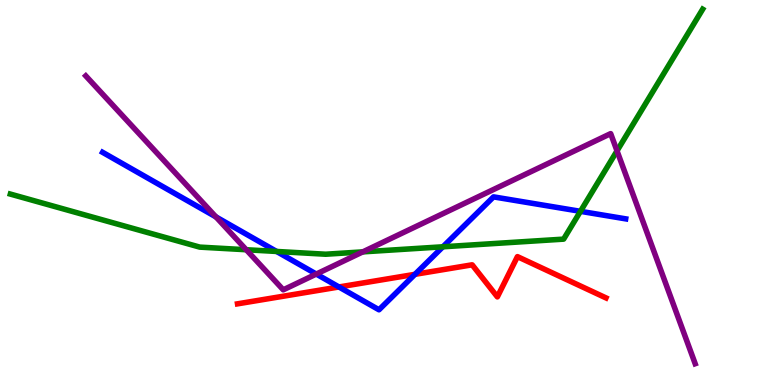[{'lines': ['blue', 'red'], 'intersections': [{'x': 4.37, 'y': 2.55}, {'x': 5.35, 'y': 2.87}]}, {'lines': ['green', 'red'], 'intersections': []}, {'lines': ['purple', 'red'], 'intersections': []}, {'lines': ['blue', 'green'], 'intersections': [{'x': 3.57, 'y': 3.47}, {'x': 5.71, 'y': 3.59}, {'x': 7.49, 'y': 4.51}]}, {'lines': ['blue', 'purple'], 'intersections': [{'x': 2.79, 'y': 4.37}, {'x': 4.08, 'y': 2.88}]}, {'lines': ['green', 'purple'], 'intersections': [{'x': 3.18, 'y': 3.51}, {'x': 4.68, 'y': 3.46}, {'x': 7.96, 'y': 6.08}]}]